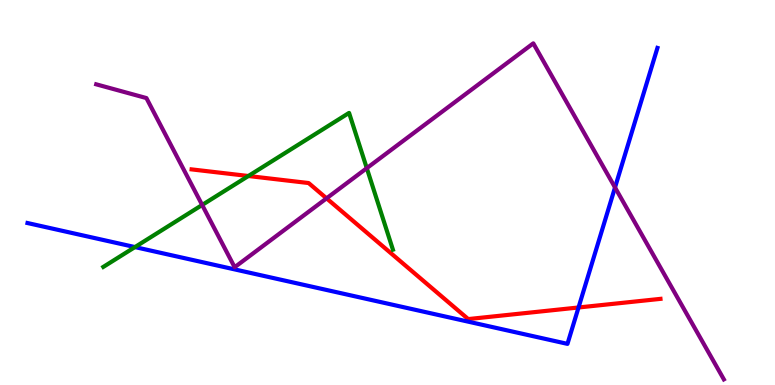[{'lines': ['blue', 'red'], 'intersections': [{'x': 7.46, 'y': 2.01}]}, {'lines': ['green', 'red'], 'intersections': [{'x': 3.2, 'y': 5.43}]}, {'lines': ['purple', 'red'], 'intersections': [{'x': 4.21, 'y': 4.85}]}, {'lines': ['blue', 'green'], 'intersections': [{'x': 1.74, 'y': 3.58}]}, {'lines': ['blue', 'purple'], 'intersections': [{'x': 7.94, 'y': 5.13}]}, {'lines': ['green', 'purple'], 'intersections': [{'x': 2.61, 'y': 4.68}, {'x': 4.73, 'y': 5.63}]}]